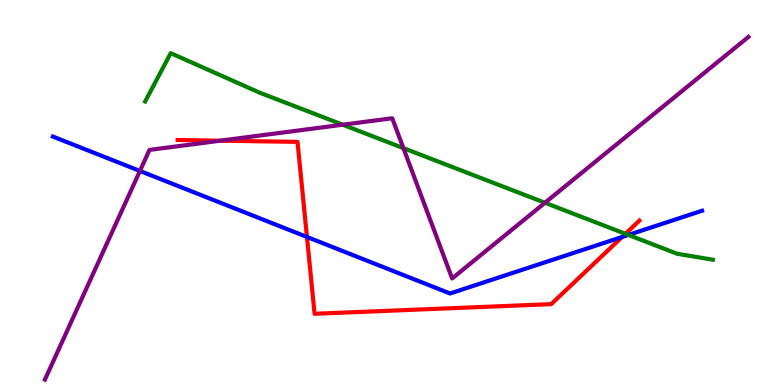[{'lines': ['blue', 'red'], 'intersections': [{'x': 3.96, 'y': 3.85}, {'x': 8.03, 'y': 3.84}]}, {'lines': ['green', 'red'], 'intersections': [{'x': 8.07, 'y': 3.93}]}, {'lines': ['purple', 'red'], 'intersections': [{'x': 2.84, 'y': 6.35}]}, {'lines': ['blue', 'green'], 'intersections': [{'x': 8.11, 'y': 3.9}]}, {'lines': ['blue', 'purple'], 'intersections': [{'x': 1.81, 'y': 5.56}]}, {'lines': ['green', 'purple'], 'intersections': [{'x': 4.42, 'y': 6.76}, {'x': 5.21, 'y': 6.15}, {'x': 7.03, 'y': 4.73}]}]